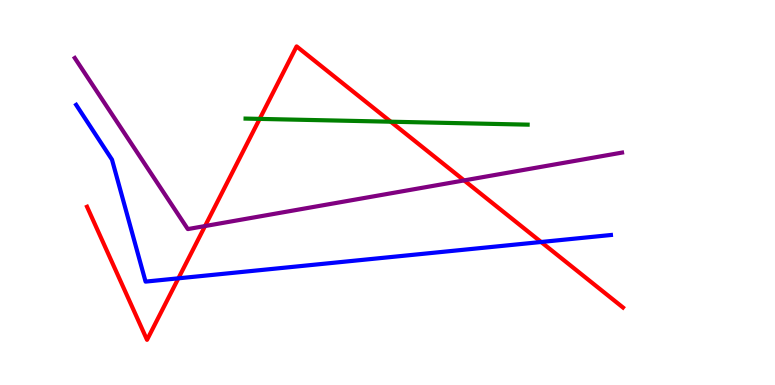[{'lines': ['blue', 'red'], 'intersections': [{'x': 2.3, 'y': 2.77}, {'x': 6.98, 'y': 3.71}]}, {'lines': ['green', 'red'], 'intersections': [{'x': 3.35, 'y': 6.91}, {'x': 5.04, 'y': 6.84}]}, {'lines': ['purple', 'red'], 'intersections': [{'x': 2.65, 'y': 4.13}, {'x': 5.99, 'y': 5.31}]}, {'lines': ['blue', 'green'], 'intersections': []}, {'lines': ['blue', 'purple'], 'intersections': []}, {'lines': ['green', 'purple'], 'intersections': []}]